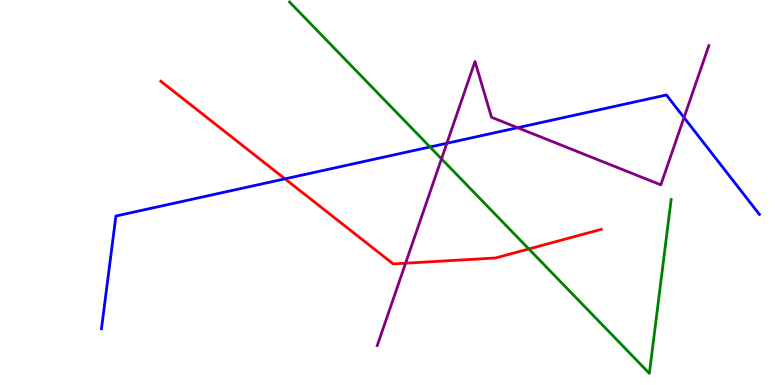[{'lines': ['blue', 'red'], 'intersections': [{'x': 3.68, 'y': 5.35}]}, {'lines': ['green', 'red'], 'intersections': [{'x': 6.82, 'y': 3.53}]}, {'lines': ['purple', 'red'], 'intersections': [{'x': 5.23, 'y': 3.16}]}, {'lines': ['blue', 'green'], 'intersections': [{'x': 5.55, 'y': 6.18}]}, {'lines': ['blue', 'purple'], 'intersections': [{'x': 5.77, 'y': 6.28}, {'x': 6.68, 'y': 6.68}, {'x': 8.83, 'y': 6.95}]}, {'lines': ['green', 'purple'], 'intersections': [{'x': 5.7, 'y': 5.87}]}]